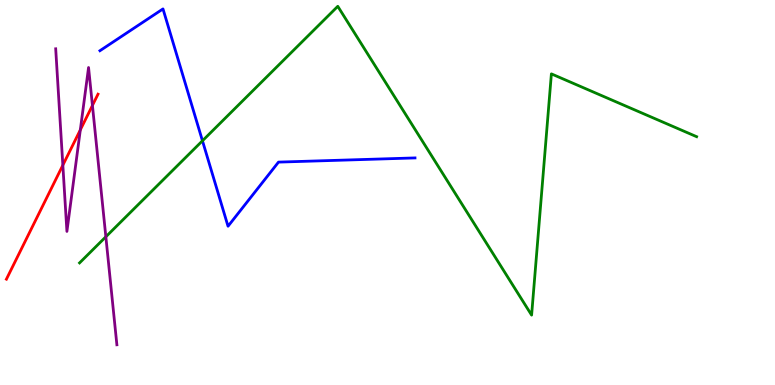[{'lines': ['blue', 'red'], 'intersections': []}, {'lines': ['green', 'red'], 'intersections': []}, {'lines': ['purple', 'red'], 'intersections': [{'x': 0.811, 'y': 5.71}, {'x': 1.04, 'y': 6.63}, {'x': 1.19, 'y': 7.26}]}, {'lines': ['blue', 'green'], 'intersections': [{'x': 2.61, 'y': 6.34}]}, {'lines': ['blue', 'purple'], 'intersections': []}, {'lines': ['green', 'purple'], 'intersections': [{'x': 1.37, 'y': 3.85}]}]